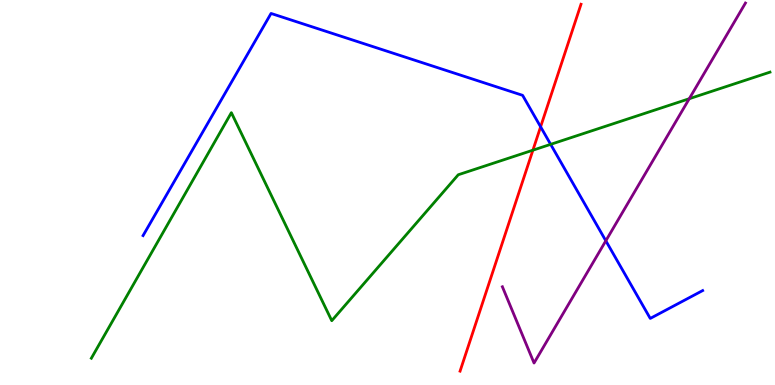[{'lines': ['blue', 'red'], 'intersections': [{'x': 6.98, 'y': 6.71}]}, {'lines': ['green', 'red'], 'intersections': [{'x': 6.88, 'y': 6.1}]}, {'lines': ['purple', 'red'], 'intersections': []}, {'lines': ['blue', 'green'], 'intersections': [{'x': 7.11, 'y': 6.25}]}, {'lines': ['blue', 'purple'], 'intersections': [{'x': 7.82, 'y': 3.75}]}, {'lines': ['green', 'purple'], 'intersections': [{'x': 8.89, 'y': 7.44}]}]